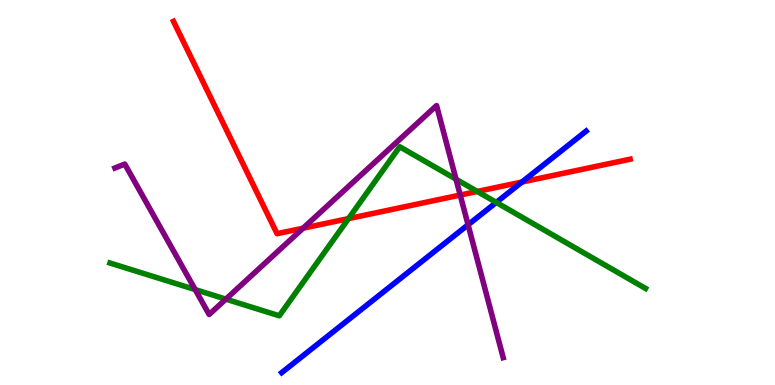[{'lines': ['blue', 'red'], 'intersections': [{'x': 6.74, 'y': 5.27}]}, {'lines': ['green', 'red'], 'intersections': [{'x': 4.5, 'y': 4.32}, {'x': 6.16, 'y': 5.03}]}, {'lines': ['purple', 'red'], 'intersections': [{'x': 3.91, 'y': 4.07}, {'x': 5.94, 'y': 4.93}]}, {'lines': ['blue', 'green'], 'intersections': [{'x': 6.4, 'y': 4.74}]}, {'lines': ['blue', 'purple'], 'intersections': [{'x': 6.04, 'y': 4.16}]}, {'lines': ['green', 'purple'], 'intersections': [{'x': 2.52, 'y': 2.48}, {'x': 2.91, 'y': 2.23}, {'x': 5.88, 'y': 5.35}]}]